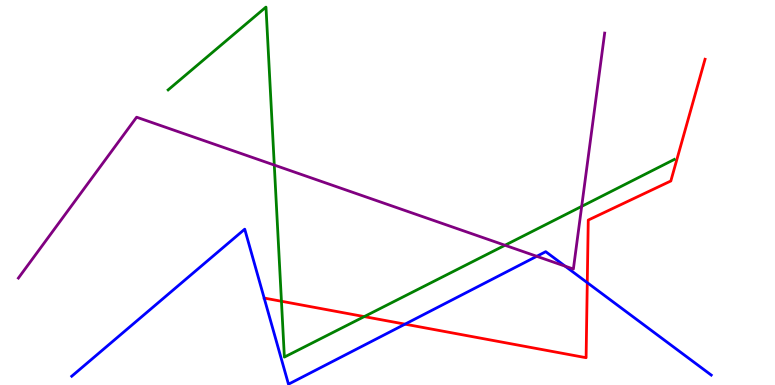[{'lines': ['blue', 'red'], 'intersections': [{'x': 5.23, 'y': 1.58}, {'x': 7.58, 'y': 2.66}]}, {'lines': ['green', 'red'], 'intersections': [{'x': 3.63, 'y': 2.18}, {'x': 4.7, 'y': 1.78}]}, {'lines': ['purple', 'red'], 'intersections': []}, {'lines': ['blue', 'green'], 'intersections': []}, {'lines': ['blue', 'purple'], 'intersections': [{'x': 6.93, 'y': 3.34}, {'x': 7.29, 'y': 3.09}]}, {'lines': ['green', 'purple'], 'intersections': [{'x': 3.54, 'y': 5.71}, {'x': 6.52, 'y': 3.63}, {'x': 7.51, 'y': 4.64}]}]